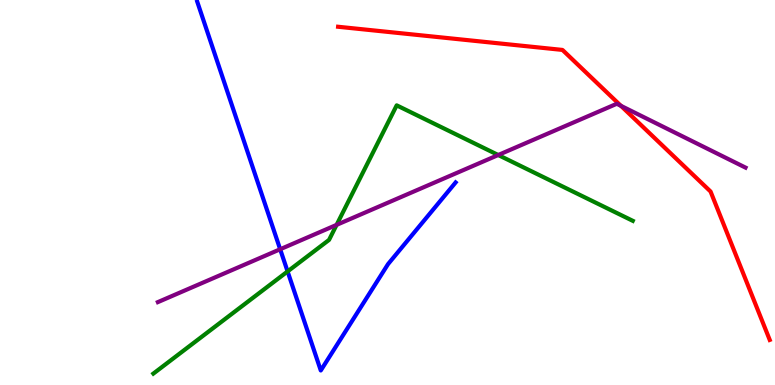[{'lines': ['blue', 'red'], 'intersections': []}, {'lines': ['green', 'red'], 'intersections': []}, {'lines': ['purple', 'red'], 'intersections': [{'x': 8.01, 'y': 7.25}]}, {'lines': ['blue', 'green'], 'intersections': [{'x': 3.71, 'y': 2.95}]}, {'lines': ['blue', 'purple'], 'intersections': [{'x': 3.62, 'y': 3.53}]}, {'lines': ['green', 'purple'], 'intersections': [{'x': 4.34, 'y': 4.16}, {'x': 6.43, 'y': 5.97}]}]